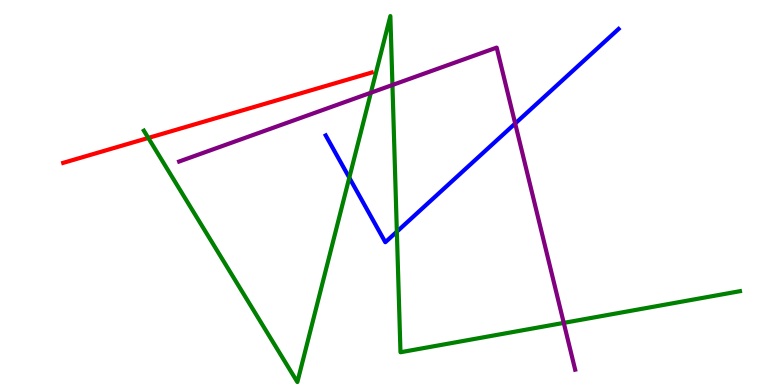[{'lines': ['blue', 'red'], 'intersections': []}, {'lines': ['green', 'red'], 'intersections': [{'x': 1.91, 'y': 6.42}]}, {'lines': ['purple', 'red'], 'intersections': []}, {'lines': ['blue', 'green'], 'intersections': [{'x': 4.51, 'y': 5.39}, {'x': 5.12, 'y': 3.98}]}, {'lines': ['blue', 'purple'], 'intersections': [{'x': 6.65, 'y': 6.79}]}, {'lines': ['green', 'purple'], 'intersections': [{'x': 4.79, 'y': 7.59}, {'x': 5.06, 'y': 7.79}, {'x': 7.27, 'y': 1.61}]}]